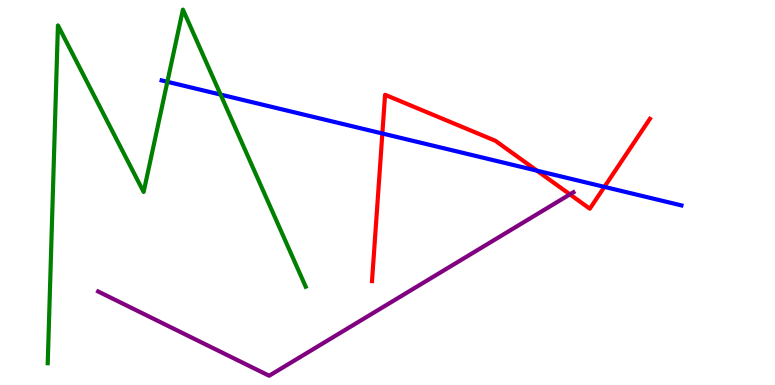[{'lines': ['blue', 'red'], 'intersections': [{'x': 4.93, 'y': 6.53}, {'x': 6.93, 'y': 5.57}, {'x': 7.8, 'y': 5.15}]}, {'lines': ['green', 'red'], 'intersections': []}, {'lines': ['purple', 'red'], 'intersections': [{'x': 7.35, 'y': 4.95}]}, {'lines': ['blue', 'green'], 'intersections': [{'x': 2.16, 'y': 7.88}, {'x': 2.85, 'y': 7.54}]}, {'lines': ['blue', 'purple'], 'intersections': []}, {'lines': ['green', 'purple'], 'intersections': []}]